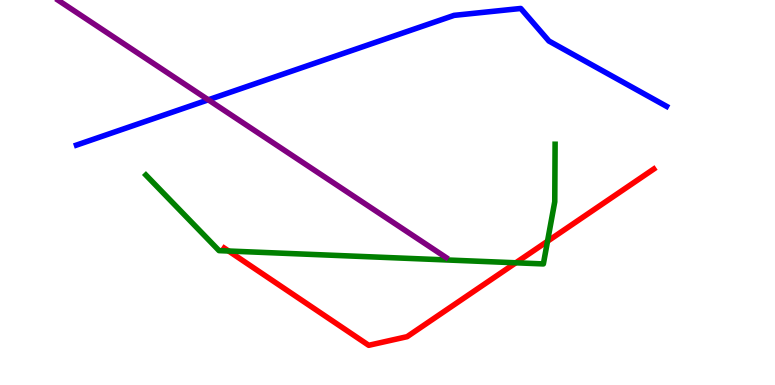[{'lines': ['blue', 'red'], 'intersections': []}, {'lines': ['green', 'red'], 'intersections': [{'x': 2.95, 'y': 3.48}, {'x': 6.66, 'y': 3.17}, {'x': 7.06, 'y': 3.73}]}, {'lines': ['purple', 'red'], 'intersections': []}, {'lines': ['blue', 'green'], 'intersections': []}, {'lines': ['blue', 'purple'], 'intersections': [{'x': 2.69, 'y': 7.41}]}, {'lines': ['green', 'purple'], 'intersections': []}]